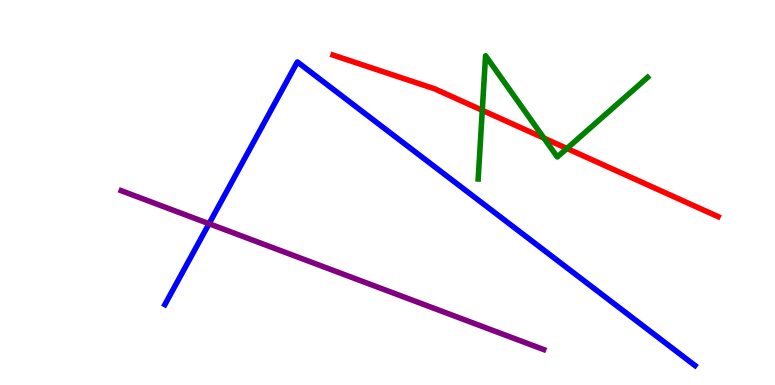[{'lines': ['blue', 'red'], 'intersections': []}, {'lines': ['green', 'red'], 'intersections': [{'x': 6.22, 'y': 7.13}, {'x': 7.02, 'y': 6.41}, {'x': 7.32, 'y': 6.14}]}, {'lines': ['purple', 'red'], 'intersections': []}, {'lines': ['blue', 'green'], 'intersections': []}, {'lines': ['blue', 'purple'], 'intersections': [{'x': 2.7, 'y': 4.19}]}, {'lines': ['green', 'purple'], 'intersections': []}]